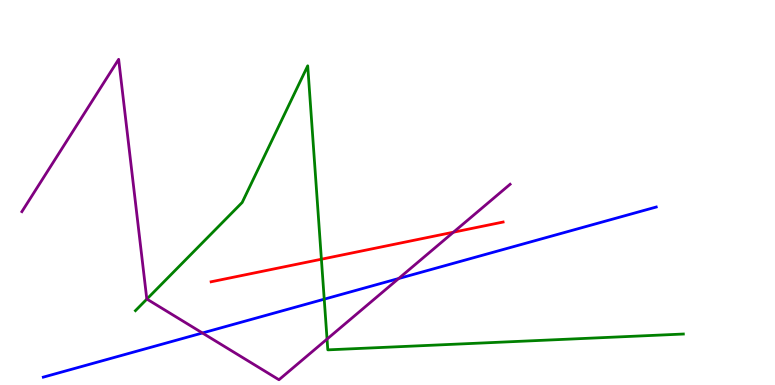[{'lines': ['blue', 'red'], 'intersections': []}, {'lines': ['green', 'red'], 'intersections': [{'x': 4.15, 'y': 3.27}]}, {'lines': ['purple', 'red'], 'intersections': [{'x': 5.85, 'y': 3.97}]}, {'lines': ['blue', 'green'], 'intersections': [{'x': 4.18, 'y': 2.23}]}, {'lines': ['blue', 'purple'], 'intersections': [{'x': 2.61, 'y': 1.35}, {'x': 5.14, 'y': 2.77}]}, {'lines': ['green', 'purple'], 'intersections': [{'x': 1.9, 'y': 2.23}, {'x': 4.22, 'y': 1.19}]}]